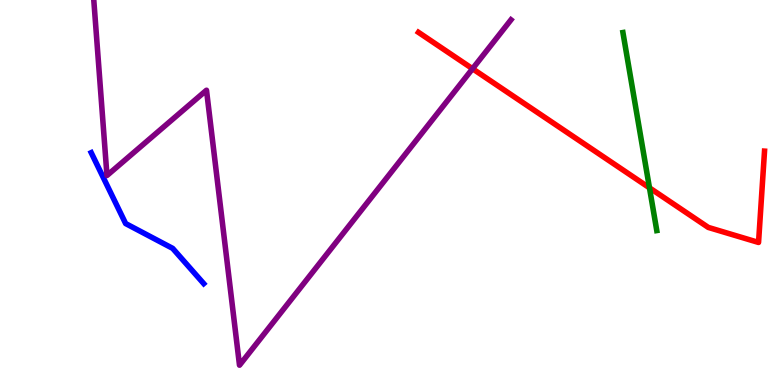[{'lines': ['blue', 'red'], 'intersections': []}, {'lines': ['green', 'red'], 'intersections': [{'x': 8.38, 'y': 5.12}]}, {'lines': ['purple', 'red'], 'intersections': [{'x': 6.1, 'y': 8.21}]}, {'lines': ['blue', 'green'], 'intersections': []}, {'lines': ['blue', 'purple'], 'intersections': []}, {'lines': ['green', 'purple'], 'intersections': []}]